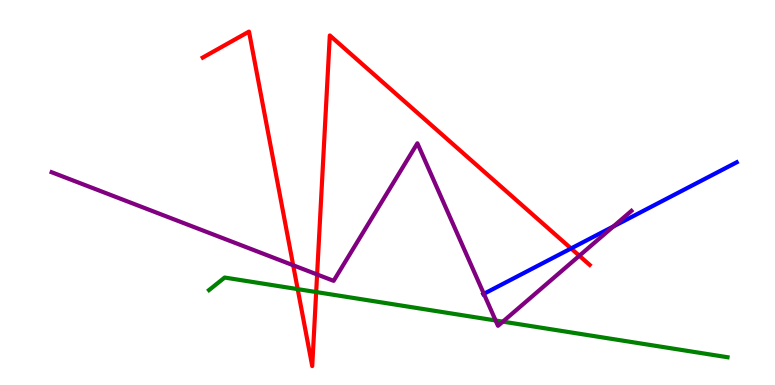[{'lines': ['blue', 'red'], 'intersections': [{'x': 7.37, 'y': 3.55}]}, {'lines': ['green', 'red'], 'intersections': [{'x': 3.84, 'y': 2.49}, {'x': 4.08, 'y': 2.41}]}, {'lines': ['purple', 'red'], 'intersections': [{'x': 3.78, 'y': 3.11}, {'x': 4.09, 'y': 2.87}, {'x': 7.48, 'y': 3.36}]}, {'lines': ['blue', 'green'], 'intersections': []}, {'lines': ['blue', 'purple'], 'intersections': [{'x': 6.24, 'y': 2.37}, {'x': 7.91, 'y': 4.12}]}, {'lines': ['green', 'purple'], 'intersections': [{'x': 6.4, 'y': 1.68}, {'x': 6.49, 'y': 1.65}]}]